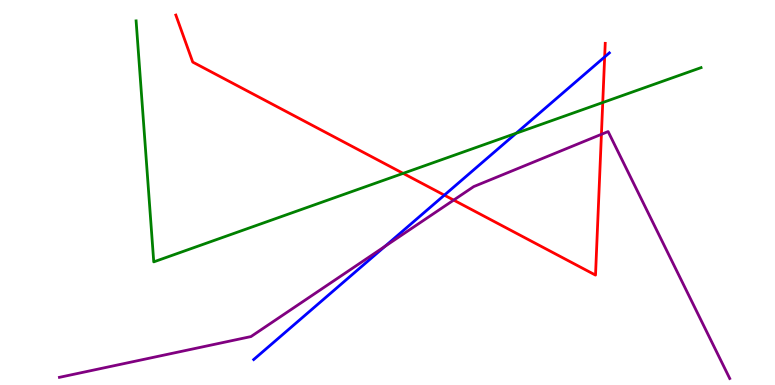[{'lines': ['blue', 'red'], 'intersections': [{'x': 5.73, 'y': 4.93}, {'x': 7.8, 'y': 8.52}]}, {'lines': ['green', 'red'], 'intersections': [{'x': 5.2, 'y': 5.5}, {'x': 7.78, 'y': 7.34}]}, {'lines': ['purple', 'red'], 'intersections': [{'x': 5.85, 'y': 4.8}, {'x': 7.76, 'y': 6.51}]}, {'lines': ['blue', 'green'], 'intersections': [{'x': 6.66, 'y': 6.54}]}, {'lines': ['blue', 'purple'], 'intersections': [{'x': 4.97, 'y': 3.6}]}, {'lines': ['green', 'purple'], 'intersections': []}]